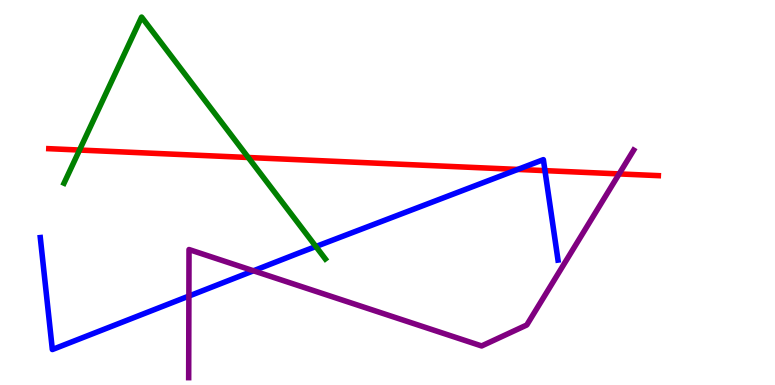[{'lines': ['blue', 'red'], 'intersections': [{'x': 6.68, 'y': 5.6}, {'x': 7.03, 'y': 5.57}]}, {'lines': ['green', 'red'], 'intersections': [{'x': 1.03, 'y': 6.1}, {'x': 3.2, 'y': 5.91}]}, {'lines': ['purple', 'red'], 'intersections': [{'x': 7.99, 'y': 5.48}]}, {'lines': ['blue', 'green'], 'intersections': [{'x': 4.08, 'y': 3.6}]}, {'lines': ['blue', 'purple'], 'intersections': [{'x': 2.44, 'y': 2.31}, {'x': 3.27, 'y': 2.97}]}, {'lines': ['green', 'purple'], 'intersections': []}]